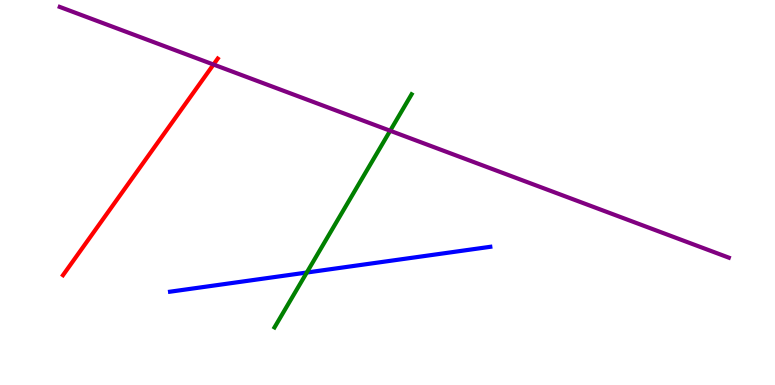[{'lines': ['blue', 'red'], 'intersections': []}, {'lines': ['green', 'red'], 'intersections': []}, {'lines': ['purple', 'red'], 'intersections': [{'x': 2.75, 'y': 8.32}]}, {'lines': ['blue', 'green'], 'intersections': [{'x': 3.96, 'y': 2.92}]}, {'lines': ['blue', 'purple'], 'intersections': []}, {'lines': ['green', 'purple'], 'intersections': [{'x': 5.03, 'y': 6.6}]}]